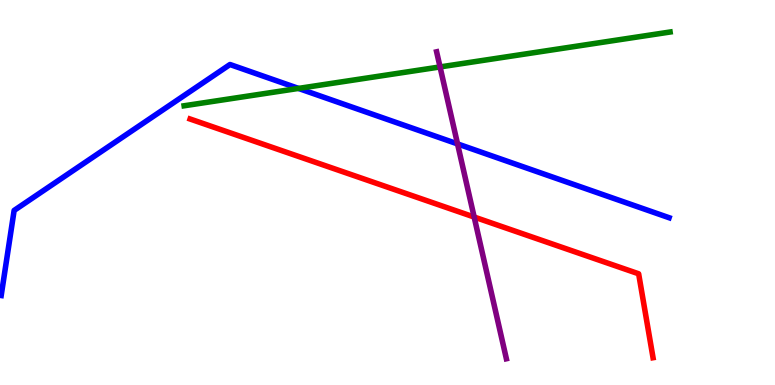[{'lines': ['blue', 'red'], 'intersections': []}, {'lines': ['green', 'red'], 'intersections': []}, {'lines': ['purple', 'red'], 'intersections': [{'x': 6.12, 'y': 4.36}]}, {'lines': ['blue', 'green'], 'intersections': [{'x': 3.85, 'y': 7.7}]}, {'lines': ['blue', 'purple'], 'intersections': [{'x': 5.9, 'y': 6.26}]}, {'lines': ['green', 'purple'], 'intersections': [{'x': 5.68, 'y': 8.26}]}]